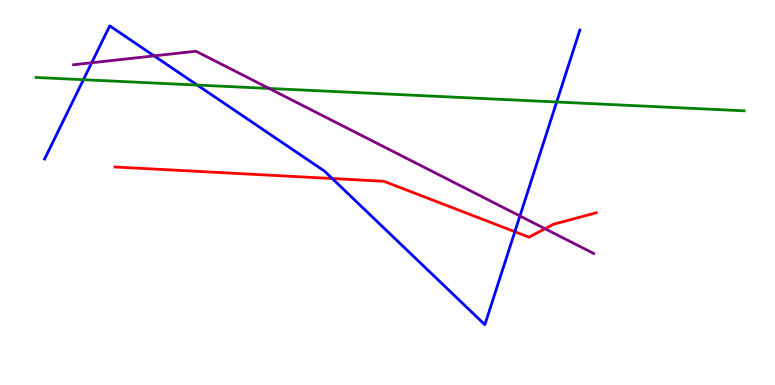[{'lines': ['blue', 'red'], 'intersections': [{'x': 4.29, 'y': 5.36}, {'x': 6.64, 'y': 3.98}]}, {'lines': ['green', 'red'], 'intersections': []}, {'lines': ['purple', 'red'], 'intersections': [{'x': 7.03, 'y': 4.06}]}, {'lines': ['blue', 'green'], 'intersections': [{'x': 1.08, 'y': 7.93}, {'x': 2.55, 'y': 7.79}, {'x': 7.18, 'y': 7.35}]}, {'lines': ['blue', 'purple'], 'intersections': [{'x': 1.18, 'y': 8.37}, {'x': 1.99, 'y': 8.55}, {'x': 6.71, 'y': 4.39}]}, {'lines': ['green', 'purple'], 'intersections': [{'x': 3.47, 'y': 7.7}]}]